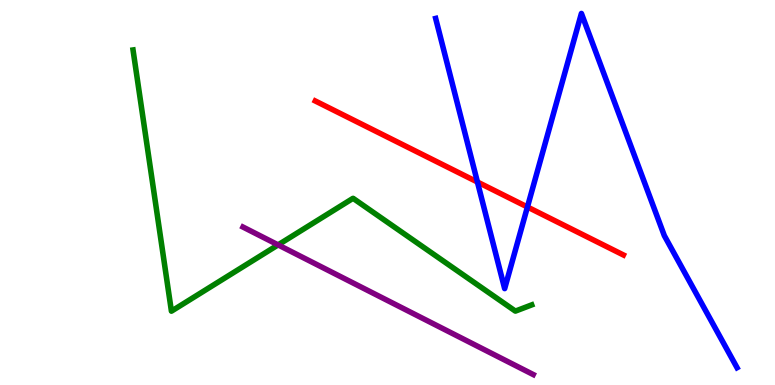[{'lines': ['blue', 'red'], 'intersections': [{'x': 6.16, 'y': 5.27}, {'x': 6.81, 'y': 4.62}]}, {'lines': ['green', 'red'], 'intersections': []}, {'lines': ['purple', 'red'], 'intersections': []}, {'lines': ['blue', 'green'], 'intersections': []}, {'lines': ['blue', 'purple'], 'intersections': []}, {'lines': ['green', 'purple'], 'intersections': [{'x': 3.59, 'y': 3.64}]}]